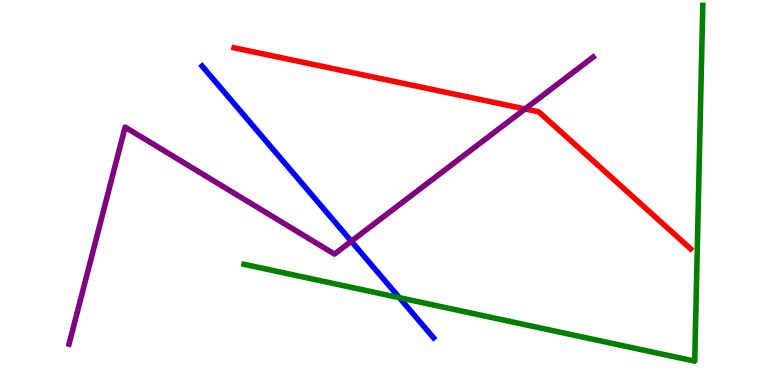[{'lines': ['blue', 'red'], 'intersections': []}, {'lines': ['green', 'red'], 'intersections': []}, {'lines': ['purple', 'red'], 'intersections': [{'x': 6.77, 'y': 7.17}]}, {'lines': ['blue', 'green'], 'intersections': [{'x': 5.15, 'y': 2.27}]}, {'lines': ['blue', 'purple'], 'intersections': [{'x': 4.53, 'y': 3.73}]}, {'lines': ['green', 'purple'], 'intersections': []}]